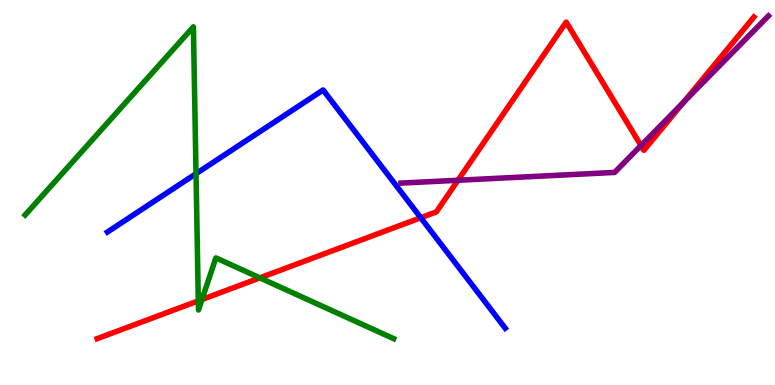[{'lines': ['blue', 'red'], 'intersections': [{'x': 5.43, 'y': 4.34}]}, {'lines': ['green', 'red'], 'intersections': [{'x': 2.56, 'y': 2.19}, {'x': 2.61, 'y': 2.22}, {'x': 3.35, 'y': 2.78}]}, {'lines': ['purple', 'red'], 'intersections': [{'x': 5.91, 'y': 5.32}, {'x': 8.27, 'y': 6.22}, {'x': 8.82, 'y': 7.34}]}, {'lines': ['blue', 'green'], 'intersections': [{'x': 2.53, 'y': 5.49}]}, {'lines': ['blue', 'purple'], 'intersections': []}, {'lines': ['green', 'purple'], 'intersections': []}]